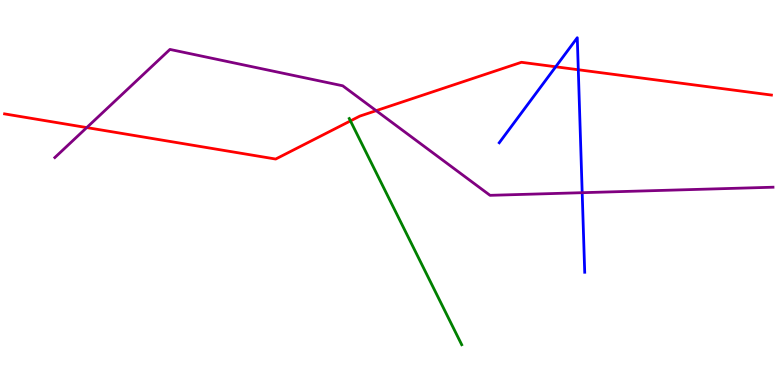[{'lines': ['blue', 'red'], 'intersections': [{'x': 7.17, 'y': 8.27}, {'x': 7.46, 'y': 8.19}]}, {'lines': ['green', 'red'], 'intersections': [{'x': 4.52, 'y': 6.86}]}, {'lines': ['purple', 'red'], 'intersections': [{'x': 1.12, 'y': 6.69}, {'x': 4.85, 'y': 7.13}]}, {'lines': ['blue', 'green'], 'intersections': []}, {'lines': ['blue', 'purple'], 'intersections': [{'x': 7.51, 'y': 5.0}]}, {'lines': ['green', 'purple'], 'intersections': []}]